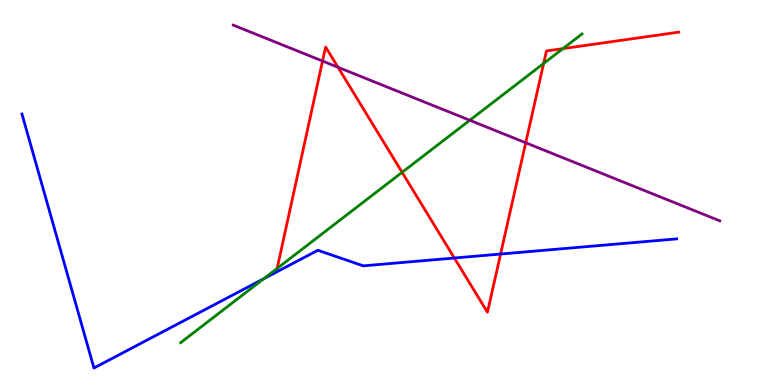[{'lines': ['blue', 'red'], 'intersections': [{'x': 5.86, 'y': 3.3}, {'x': 6.46, 'y': 3.4}]}, {'lines': ['green', 'red'], 'intersections': [{'x': 3.58, 'y': 3.03}, {'x': 5.19, 'y': 5.52}, {'x': 7.01, 'y': 8.35}, {'x': 7.26, 'y': 8.74}]}, {'lines': ['purple', 'red'], 'intersections': [{'x': 4.16, 'y': 8.41}, {'x': 4.36, 'y': 8.25}, {'x': 6.78, 'y': 6.29}]}, {'lines': ['blue', 'green'], 'intersections': [{'x': 3.4, 'y': 2.76}]}, {'lines': ['blue', 'purple'], 'intersections': []}, {'lines': ['green', 'purple'], 'intersections': [{'x': 6.06, 'y': 6.88}]}]